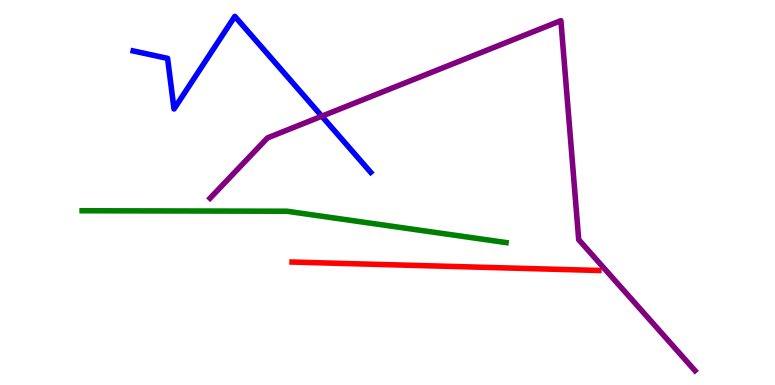[{'lines': ['blue', 'red'], 'intersections': []}, {'lines': ['green', 'red'], 'intersections': []}, {'lines': ['purple', 'red'], 'intersections': []}, {'lines': ['blue', 'green'], 'intersections': []}, {'lines': ['blue', 'purple'], 'intersections': [{'x': 4.15, 'y': 6.98}]}, {'lines': ['green', 'purple'], 'intersections': []}]